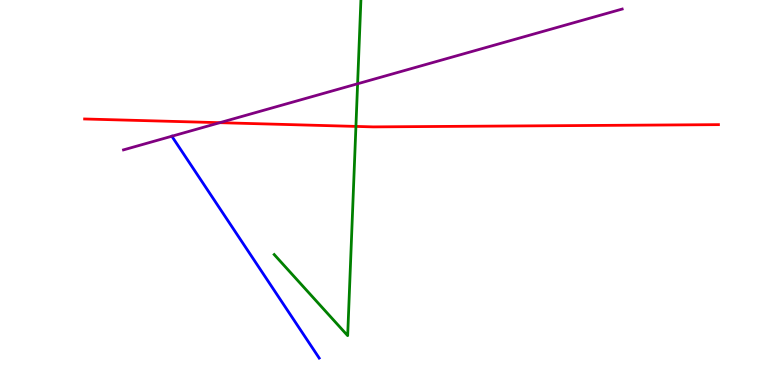[{'lines': ['blue', 'red'], 'intersections': []}, {'lines': ['green', 'red'], 'intersections': [{'x': 4.59, 'y': 6.72}]}, {'lines': ['purple', 'red'], 'intersections': [{'x': 2.84, 'y': 6.81}]}, {'lines': ['blue', 'green'], 'intersections': []}, {'lines': ['blue', 'purple'], 'intersections': []}, {'lines': ['green', 'purple'], 'intersections': [{'x': 4.61, 'y': 7.82}]}]